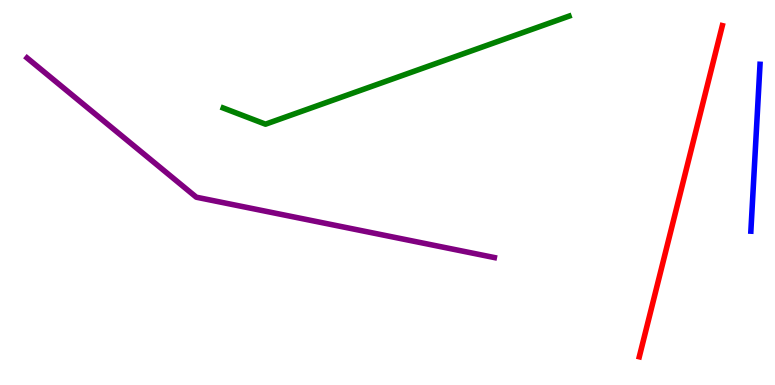[{'lines': ['blue', 'red'], 'intersections': []}, {'lines': ['green', 'red'], 'intersections': []}, {'lines': ['purple', 'red'], 'intersections': []}, {'lines': ['blue', 'green'], 'intersections': []}, {'lines': ['blue', 'purple'], 'intersections': []}, {'lines': ['green', 'purple'], 'intersections': []}]